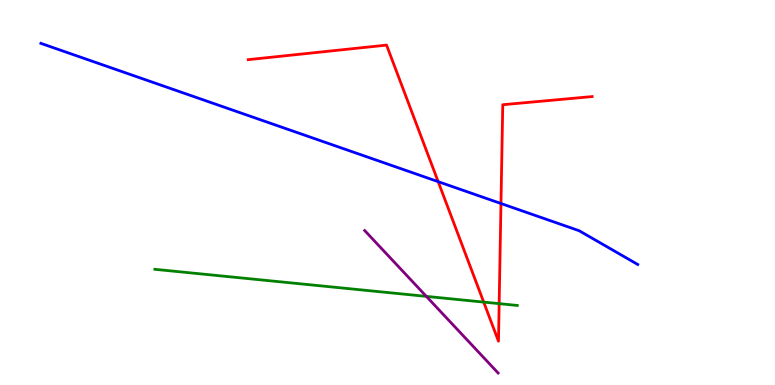[{'lines': ['blue', 'red'], 'intersections': [{'x': 5.65, 'y': 5.28}, {'x': 6.46, 'y': 4.71}]}, {'lines': ['green', 'red'], 'intersections': [{'x': 6.24, 'y': 2.15}, {'x': 6.44, 'y': 2.11}]}, {'lines': ['purple', 'red'], 'intersections': []}, {'lines': ['blue', 'green'], 'intersections': []}, {'lines': ['blue', 'purple'], 'intersections': []}, {'lines': ['green', 'purple'], 'intersections': [{'x': 5.5, 'y': 2.3}]}]